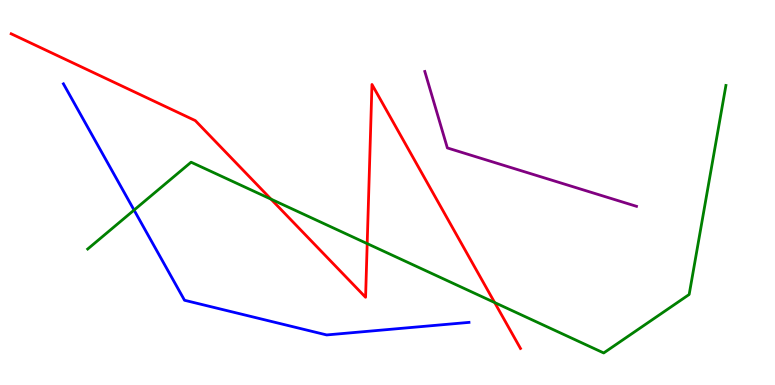[{'lines': ['blue', 'red'], 'intersections': []}, {'lines': ['green', 'red'], 'intersections': [{'x': 3.5, 'y': 4.83}, {'x': 4.74, 'y': 3.67}, {'x': 6.38, 'y': 2.14}]}, {'lines': ['purple', 'red'], 'intersections': []}, {'lines': ['blue', 'green'], 'intersections': [{'x': 1.73, 'y': 4.54}]}, {'lines': ['blue', 'purple'], 'intersections': []}, {'lines': ['green', 'purple'], 'intersections': []}]